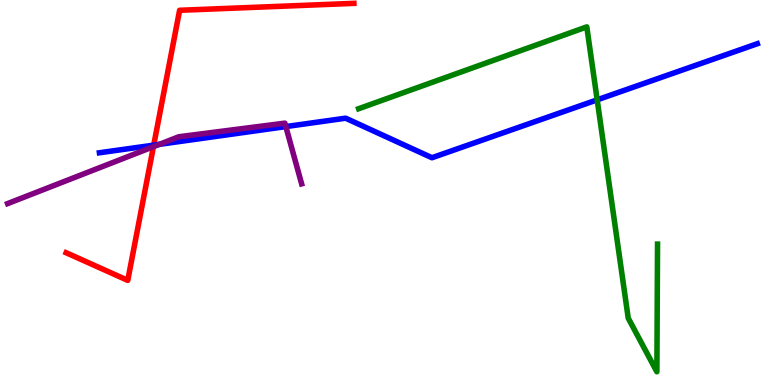[{'lines': ['blue', 'red'], 'intersections': [{'x': 1.98, 'y': 6.23}]}, {'lines': ['green', 'red'], 'intersections': []}, {'lines': ['purple', 'red'], 'intersections': [{'x': 1.98, 'y': 6.19}]}, {'lines': ['blue', 'green'], 'intersections': [{'x': 7.71, 'y': 7.41}]}, {'lines': ['blue', 'purple'], 'intersections': [{'x': 2.06, 'y': 6.25}, {'x': 3.69, 'y': 6.71}]}, {'lines': ['green', 'purple'], 'intersections': []}]